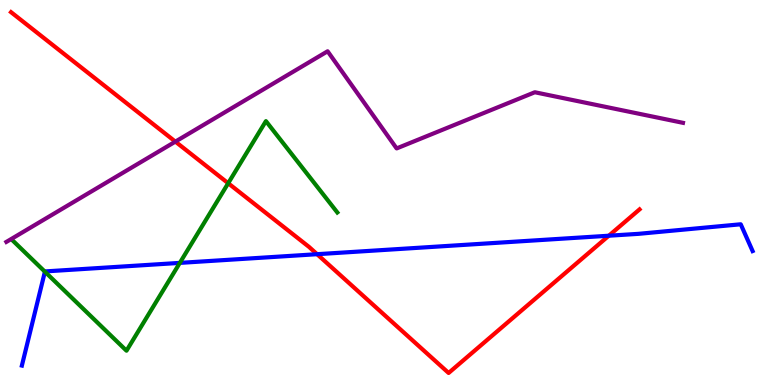[{'lines': ['blue', 'red'], 'intersections': [{'x': 4.09, 'y': 3.4}, {'x': 7.86, 'y': 3.88}]}, {'lines': ['green', 'red'], 'intersections': [{'x': 2.94, 'y': 5.24}]}, {'lines': ['purple', 'red'], 'intersections': [{'x': 2.26, 'y': 6.32}]}, {'lines': ['blue', 'green'], 'intersections': [{'x': 0.579, 'y': 2.94}, {'x': 2.32, 'y': 3.17}]}, {'lines': ['blue', 'purple'], 'intersections': []}, {'lines': ['green', 'purple'], 'intersections': []}]